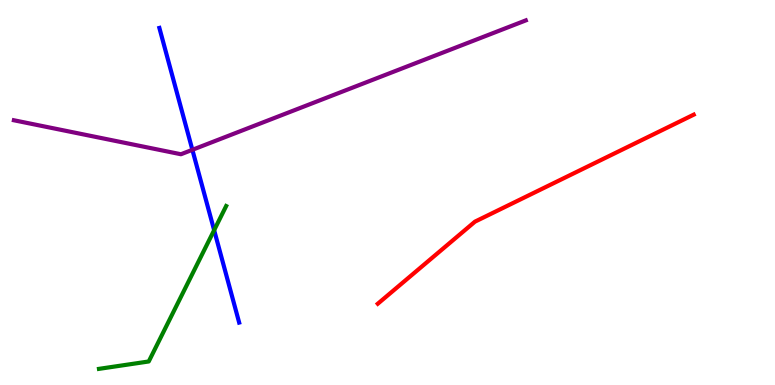[{'lines': ['blue', 'red'], 'intersections': []}, {'lines': ['green', 'red'], 'intersections': []}, {'lines': ['purple', 'red'], 'intersections': []}, {'lines': ['blue', 'green'], 'intersections': [{'x': 2.76, 'y': 4.02}]}, {'lines': ['blue', 'purple'], 'intersections': [{'x': 2.48, 'y': 6.11}]}, {'lines': ['green', 'purple'], 'intersections': []}]